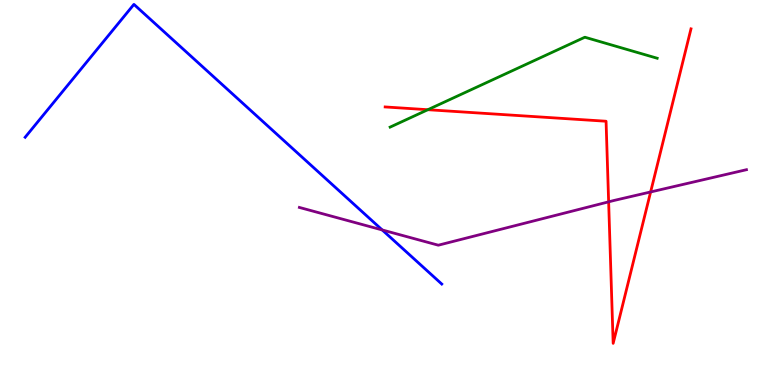[{'lines': ['blue', 'red'], 'intersections': []}, {'lines': ['green', 'red'], 'intersections': [{'x': 5.52, 'y': 7.15}]}, {'lines': ['purple', 'red'], 'intersections': [{'x': 7.85, 'y': 4.76}, {'x': 8.4, 'y': 5.01}]}, {'lines': ['blue', 'green'], 'intersections': []}, {'lines': ['blue', 'purple'], 'intersections': [{'x': 4.93, 'y': 4.03}]}, {'lines': ['green', 'purple'], 'intersections': []}]